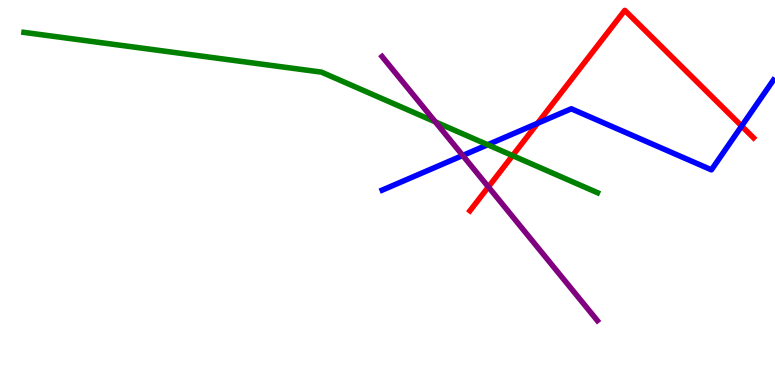[{'lines': ['blue', 'red'], 'intersections': [{'x': 6.94, 'y': 6.8}, {'x': 9.57, 'y': 6.73}]}, {'lines': ['green', 'red'], 'intersections': [{'x': 6.61, 'y': 5.96}]}, {'lines': ['purple', 'red'], 'intersections': [{'x': 6.3, 'y': 5.14}]}, {'lines': ['blue', 'green'], 'intersections': [{'x': 6.29, 'y': 6.24}]}, {'lines': ['blue', 'purple'], 'intersections': [{'x': 5.97, 'y': 5.96}]}, {'lines': ['green', 'purple'], 'intersections': [{'x': 5.62, 'y': 6.83}]}]